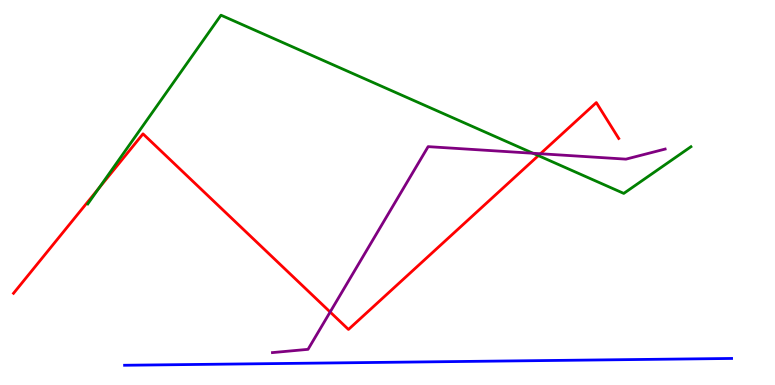[{'lines': ['blue', 'red'], 'intersections': []}, {'lines': ['green', 'red'], 'intersections': [{'x': 1.28, 'y': 5.11}, {'x': 6.95, 'y': 5.96}]}, {'lines': ['purple', 'red'], 'intersections': [{'x': 4.26, 'y': 1.9}, {'x': 6.97, 'y': 6.01}]}, {'lines': ['blue', 'green'], 'intersections': []}, {'lines': ['blue', 'purple'], 'intersections': []}, {'lines': ['green', 'purple'], 'intersections': [{'x': 6.88, 'y': 6.02}]}]